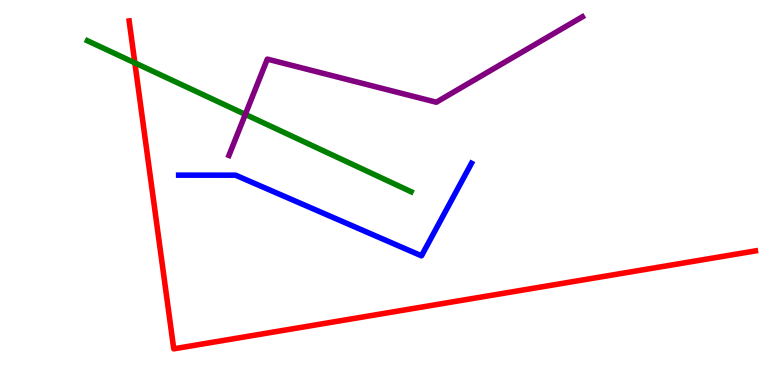[{'lines': ['blue', 'red'], 'intersections': []}, {'lines': ['green', 'red'], 'intersections': [{'x': 1.74, 'y': 8.37}]}, {'lines': ['purple', 'red'], 'intersections': []}, {'lines': ['blue', 'green'], 'intersections': []}, {'lines': ['blue', 'purple'], 'intersections': []}, {'lines': ['green', 'purple'], 'intersections': [{'x': 3.17, 'y': 7.03}]}]